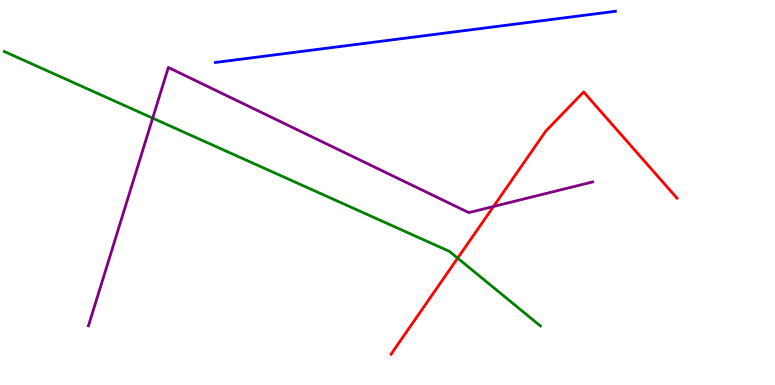[{'lines': ['blue', 'red'], 'intersections': []}, {'lines': ['green', 'red'], 'intersections': [{'x': 5.91, 'y': 3.29}]}, {'lines': ['purple', 'red'], 'intersections': [{'x': 6.37, 'y': 4.64}]}, {'lines': ['blue', 'green'], 'intersections': []}, {'lines': ['blue', 'purple'], 'intersections': []}, {'lines': ['green', 'purple'], 'intersections': [{'x': 1.97, 'y': 6.93}]}]